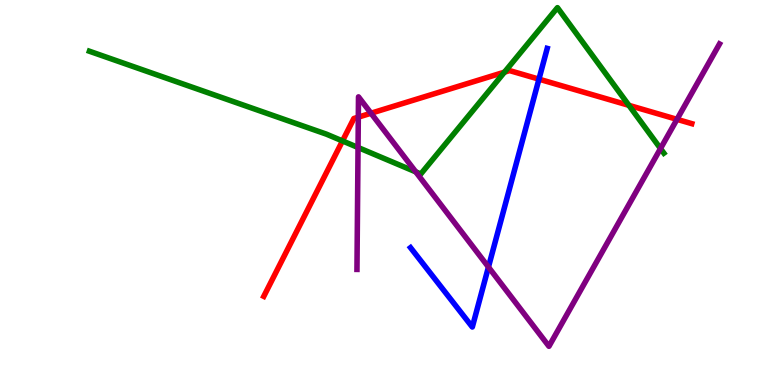[{'lines': ['blue', 'red'], 'intersections': [{'x': 6.95, 'y': 7.94}]}, {'lines': ['green', 'red'], 'intersections': [{'x': 4.42, 'y': 6.34}, {'x': 6.51, 'y': 8.13}, {'x': 8.11, 'y': 7.26}]}, {'lines': ['purple', 'red'], 'intersections': [{'x': 4.62, 'y': 6.96}, {'x': 4.79, 'y': 7.06}, {'x': 8.74, 'y': 6.9}]}, {'lines': ['blue', 'green'], 'intersections': []}, {'lines': ['blue', 'purple'], 'intersections': [{'x': 6.3, 'y': 3.06}]}, {'lines': ['green', 'purple'], 'intersections': [{'x': 4.62, 'y': 6.17}, {'x': 5.36, 'y': 5.54}, {'x': 8.52, 'y': 6.14}]}]